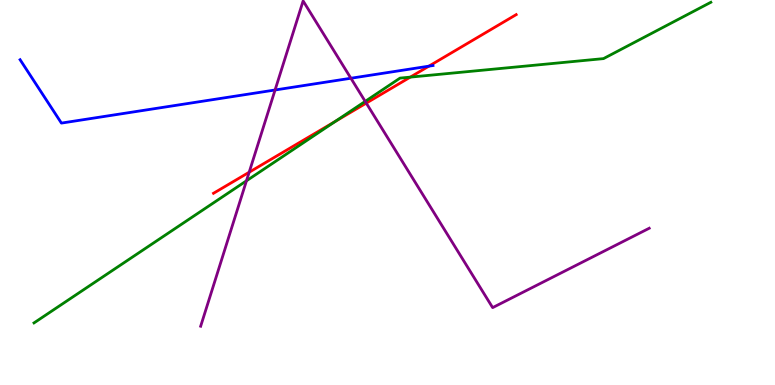[{'lines': ['blue', 'red'], 'intersections': [{'x': 5.53, 'y': 8.28}]}, {'lines': ['green', 'red'], 'intersections': [{'x': 4.33, 'y': 6.85}, {'x': 5.29, 'y': 8.0}]}, {'lines': ['purple', 'red'], 'intersections': [{'x': 3.22, 'y': 5.53}, {'x': 4.73, 'y': 7.32}]}, {'lines': ['blue', 'green'], 'intersections': []}, {'lines': ['blue', 'purple'], 'intersections': [{'x': 3.55, 'y': 7.66}, {'x': 4.53, 'y': 7.97}]}, {'lines': ['green', 'purple'], 'intersections': [{'x': 3.18, 'y': 5.3}, {'x': 4.71, 'y': 7.37}]}]